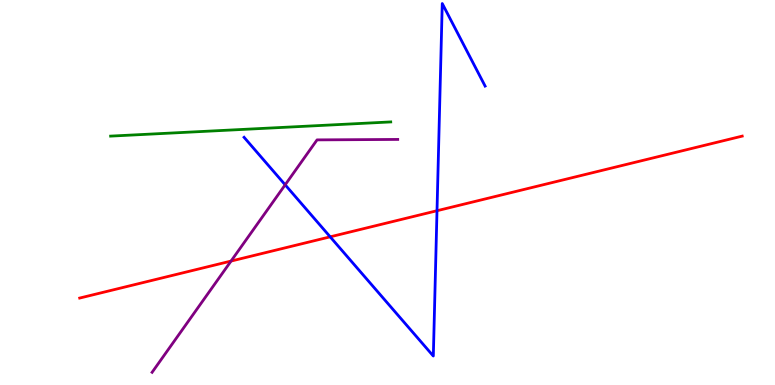[{'lines': ['blue', 'red'], 'intersections': [{'x': 4.26, 'y': 3.85}, {'x': 5.64, 'y': 4.53}]}, {'lines': ['green', 'red'], 'intersections': []}, {'lines': ['purple', 'red'], 'intersections': [{'x': 2.98, 'y': 3.22}]}, {'lines': ['blue', 'green'], 'intersections': []}, {'lines': ['blue', 'purple'], 'intersections': [{'x': 3.68, 'y': 5.2}]}, {'lines': ['green', 'purple'], 'intersections': []}]